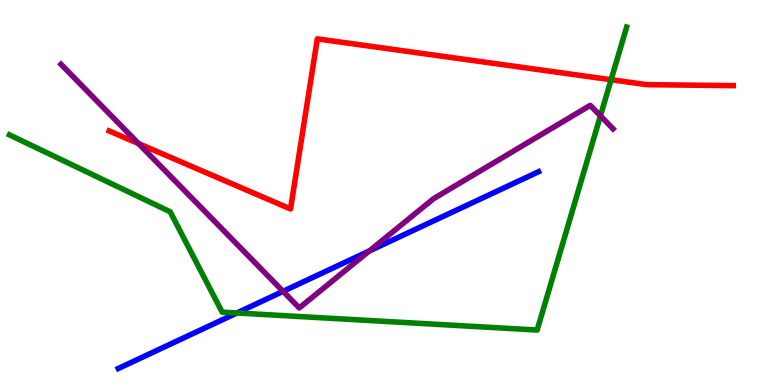[{'lines': ['blue', 'red'], 'intersections': []}, {'lines': ['green', 'red'], 'intersections': [{'x': 7.89, 'y': 7.93}]}, {'lines': ['purple', 'red'], 'intersections': [{'x': 1.79, 'y': 6.27}]}, {'lines': ['blue', 'green'], 'intersections': [{'x': 3.06, 'y': 1.87}]}, {'lines': ['blue', 'purple'], 'intersections': [{'x': 3.65, 'y': 2.43}, {'x': 4.76, 'y': 3.48}]}, {'lines': ['green', 'purple'], 'intersections': [{'x': 7.75, 'y': 6.99}]}]